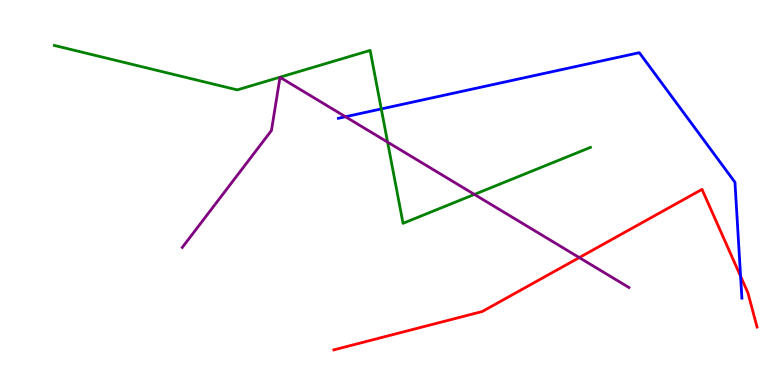[{'lines': ['blue', 'red'], 'intersections': [{'x': 9.56, 'y': 2.82}]}, {'lines': ['green', 'red'], 'intersections': []}, {'lines': ['purple', 'red'], 'intersections': [{'x': 7.47, 'y': 3.31}]}, {'lines': ['blue', 'green'], 'intersections': [{'x': 4.92, 'y': 7.17}]}, {'lines': ['blue', 'purple'], 'intersections': [{'x': 4.46, 'y': 6.97}]}, {'lines': ['green', 'purple'], 'intersections': [{'x': 5.0, 'y': 6.31}, {'x': 6.12, 'y': 4.95}]}]